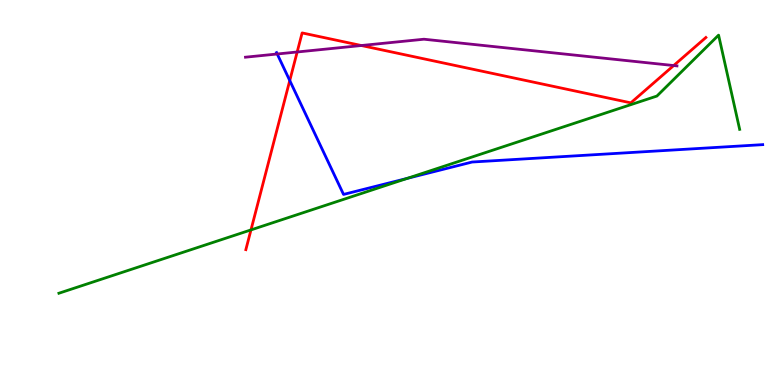[{'lines': ['blue', 'red'], 'intersections': [{'x': 3.74, 'y': 7.91}]}, {'lines': ['green', 'red'], 'intersections': [{'x': 3.24, 'y': 4.03}]}, {'lines': ['purple', 'red'], 'intersections': [{'x': 3.83, 'y': 8.65}, {'x': 4.66, 'y': 8.82}, {'x': 8.69, 'y': 8.3}]}, {'lines': ['blue', 'green'], 'intersections': [{'x': 5.26, 'y': 5.37}]}, {'lines': ['blue', 'purple'], 'intersections': [{'x': 3.58, 'y': 8.6}]}, {'lines': ['green', 'purple'], 'intersections': []}]